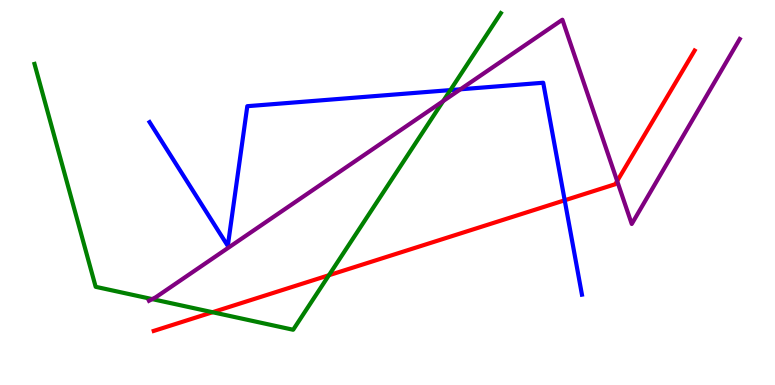[{'lines': ['blue', 'red'], 'intersections': [{'x': 7.29, 'y': 4.8}]}, {'lines': ['green', 'red'], 'intersections': [{'x': 2.74, 'y': 1.89}, {'x': 4.24, 'y': 2.85}]}, {'lines': ['purple', 'red'], 'intersections': [{'x': 7.96, 'y': 5.3}]}, {'lines': ['blue', 'green'], 'intersections': [{'x': 5.81, 'y': 7.66}]}, {'lines': ['blue', 'purple'], 'intersections': [{'x': 5.94, 'y': 7.68}]}, {'lines': ['green', 'purple'], 'intersections': [{'x': 1.96, 'y': 2.23}, {'x': 5.72, 'y': 7.37}]}]